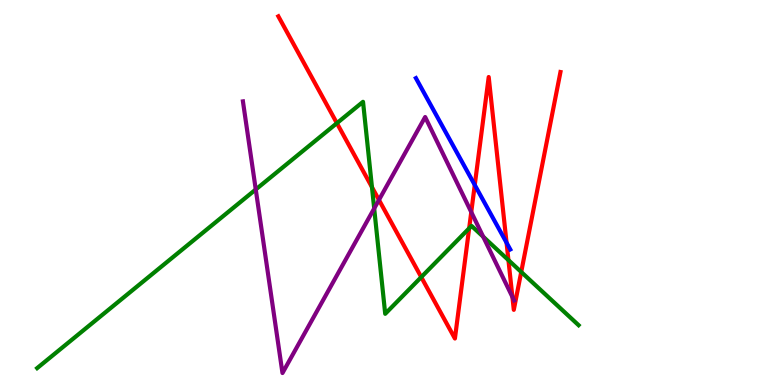[{'lines': ['blue', 'red'], 'intersections': [{'x': 6.13, 'y': 5.2}, {'x': 6.54, 'y': 3.7}]}, {'lines': ['green', 'red'], 'intersections': [{'x': 4.35, 'y': 6.8}, {'x': 4.8, 'y': 5.14}, {'x': 5.44, 'y': 2.8}, {'x': 6.05, 'y': 4.07}, {'x': 6.56, 'y': 3.24}, {'x': 6.73, 'y': 2.94}]}, {'lines': ['purple', 'red'], 'intersections': [{'x': 4.89, 'y': 4.81}, {'x': 6.08, 'y': 4.49}, {'x': 6.61, 'y': 2.29}]}, {'lines': ['blue', 'green'], 'intersections': []}, {'lines': ['blue', 'purple'], 'intersections': []}, {'lines': ['green', 'purple'], 'intersections': [{'x': 3.3, 'y': 5.08}, {'x': 4.83, 'y': 4.59}, {'x': 6.23, 'y': 3.85}]}]